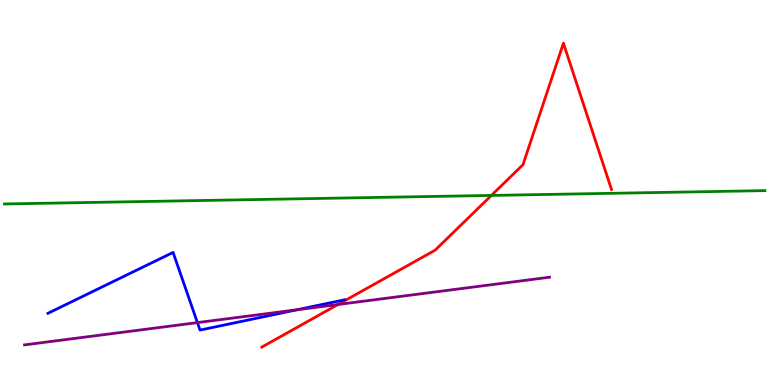[{'lines': ['blue', 'red'], 'intersections': []}, {'lines': ['green', 'red'], 'intersections': [{'x': 6.34, 'y': 4.92}]}, {'lines': ['purple', 'red'], 'intersections': [{'x': 4.36, 'y': 2.09}]}, {'lines': ['blue', 'green'], 'intersections': []}, {'lines': ['blue', 'purple'], 'intersections': [{'x': 2.55, 'y': 1.62}, {'x': 3.83, 'y': 1.95}]}, {'lines': ['green', 'purple'], 'intersections': []}]